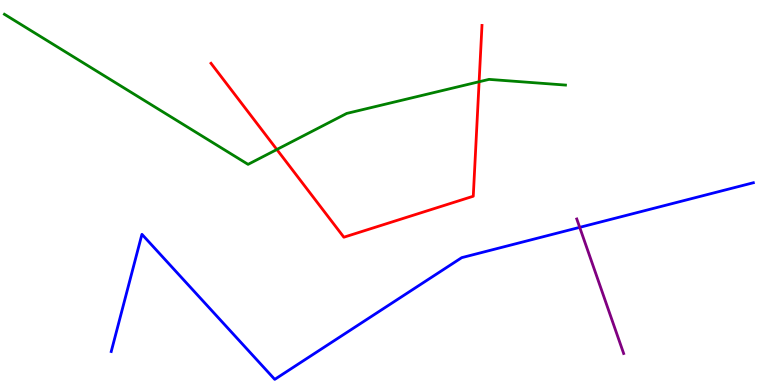[{'lines': ['blue', 'red'], 'intersections': []}, {'lines': ['green', 'red'], 'intersections': [{'x': 3.57, 'y': 6.12}, {'x': 6.18, 'y': 7.88}]}, {'lines': ['purple', 'red'], 'intersections': []}, {'lines': ['blue', 'green'], 'intersections': []}, {'lines': ['blue', 'purple'], 'intersections': [{'x': 7.48, 'y': 4.09}]}, {'lines': ['green', 'purple'], 'intersections': []}]